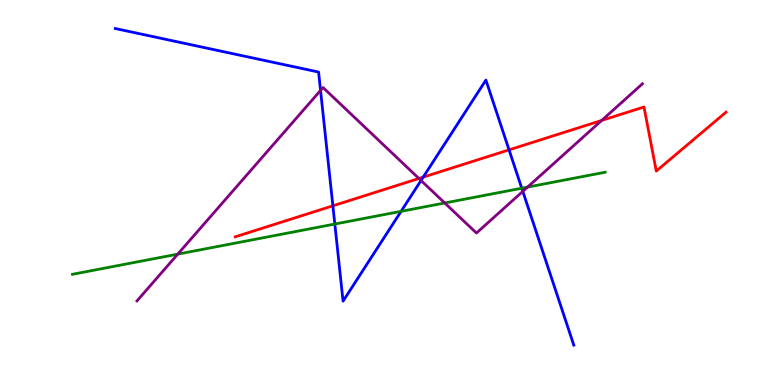[{'lines': ['blue', 'red'], 'intersections': [{'x': 4.3, 'y': 4.65}, {'x': 5.46, 'y': 5.4}, {'x': 6.57, 'y': 6.11}]}, {'lines': ['green', 'red'], 'intersections': []}, {'lines': ['purple', 'red'], 'intersections': [{'x': 5.41, 'y': 5.36}, {'x': 7.76, 'y': 6.87}]}, {'lines': ['blue', 'green'], 'intersections': [{'x': 4.32, 'y': 4.18}, {'x': 5.18, 'y': 4.51}, {'x': 6.73, 'y': 5.11}]}, {'lines': ['blue', 'purple'], 'intersections': [{'x': 4.14, 'y': 7.65}, {'x': 5.43, 'y': 5.31}, {'x': 6.75, 'y': 5.03}]}, {'lines': ['green', 'purple'], 'intersections': [{'x': 2.29, 'y': 3.4}, {'x': 5.74, 'y': 4.73}, {'x': 6.81, 'y': 5.14}]}]